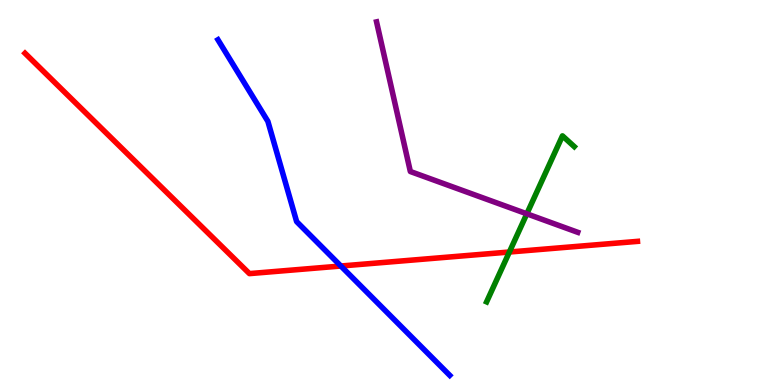[{'lines': ['blue', 'red'], 'intersections': [{'x': 4.4, 'y': 3.09}]}, {'lines': ['green', 'red'], 'intersections': [{'x': 6.57, 'y': 3.45}]}, {'lines': ['purple', 'red'], 'intersections': []}, {'lines': ['blue', 'green'], 'intersections': []}, {'lines': ['blue', 'purple'], 'intersections': []}, {'lines': ['green', 'purple'], 'intersections': [{'x': 6.8, 'y': 4.45}]}]